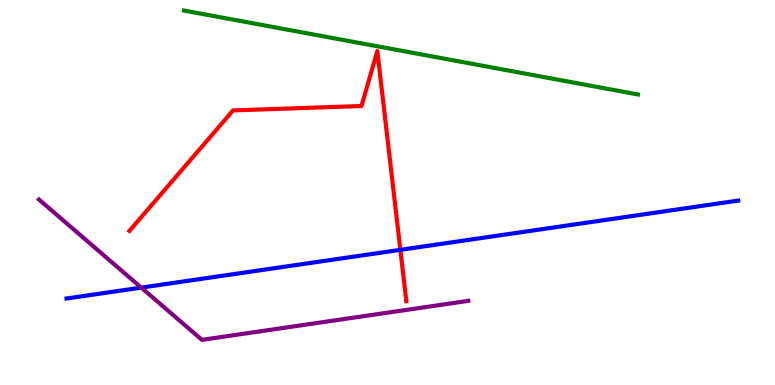[{'lines': ['blue', 'red'], 'intersections': [{'x': 5.17, 'y': 3.51}]}, {'lines': ['green', 'red'], 'intersections': []}, {'lines': ['purple', 'red'], 'intersections': []}, {'lines': ['blue', 'green'], 'intersections': []}, {'lines': ['blue', 'purple'], 'intersections': [{'x': 1.82, 'y': 2.53}]}, {'lines': ['green', 'purple'], 'intersections': []}]